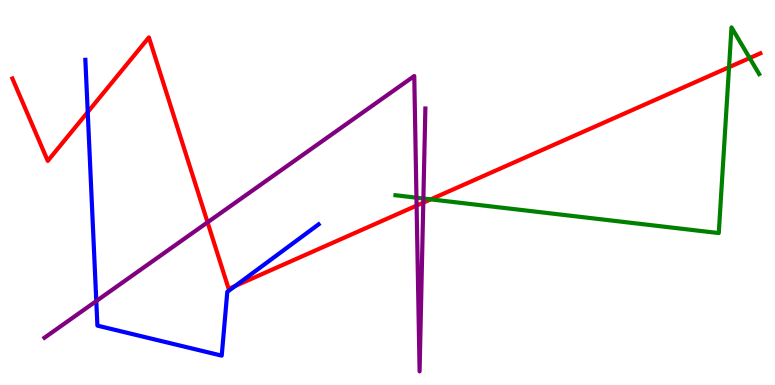[{'lines': ['blue', 'red'], 'intersections': [{'x': 1.13, 'y': 7.09}, {'x': 3.04, 'y': 2.57}]}, {'lines': ['green', 'red'], 'intersections': [{'x': 5.56, 'y': 4.82}, {'x': 9.41, 'y': 8.25}, {'x': 9.67, 'y': 8.49}]}, {'lines': ['purple', 'red'], 'intersections': [{'x': 2.68, 'y': 4.23}, {'x': 5.38, 'y': 4.66}, {'x': 5.46, 'y': 4.74}]}, {'lines': ['blue', 'green'], 'intersections': []}, {'lines': ['blue', 'purple'], 'intersections': [{'x': 1.24, 'y': 2.18}]}, {'lines': ['green', 'purple'], 'intersections': [{'x': 5.37, 'y': 4.87}, {'x': 5.46, 'y': 4.84}]}]